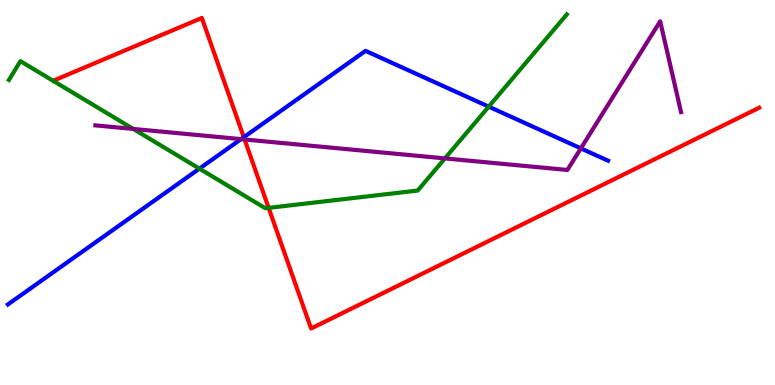[{'lines': ['blue', 'red'], 'intersections': [{'x': 3.15, 'y': 6.44}]}, {'lines': ['green', 'red'], 'intersections': [{'x': 3.47, 'y': 4.6}]}, {'lines': ['purple', 'red'], 'intersections': [{'x': 3.16, 'y': 6.38}]}, {'lines': ['blue', 'green'], 'intersections': [{'x': 2.57, 'y': 5.62}, {'x': 6.31, 'y': 7.23}]}, {'lines': ['blue', 'purple'], 'intersections': [{'x': 3.11, 'y': 6.39}, {'x': 7.5, 'y': 6.15}]}, {'lines': ['green', 'purple'], 'intersections': [{'x': 1.72, 'y': 6.65}, {'x': 5.74, 'y': 5.89}]}]